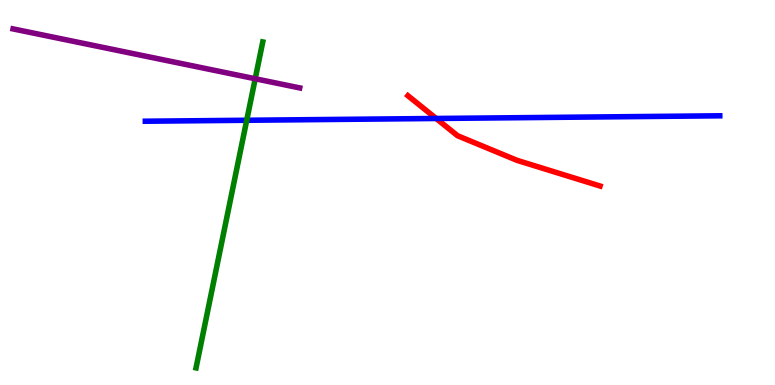[{'lines': ['blue', 'red'], 'intersections': [{'x': 5.63, 'y': 6.92}]}, {'lines': ['green', 'red'], 'intersections': []}, {'lines': ['purple', 'red'], 'intersections': []}, {'lines': ['blue', 'green'], 'intersections': [{'x': 3.18, 'y': 6.88}]}, {'lines': ['blue', 'purple'], 'intersections': []}, {'lines': ['green', 'purple'], 'intersections': [{'x': 3.29, 'y': 7.95}]}]